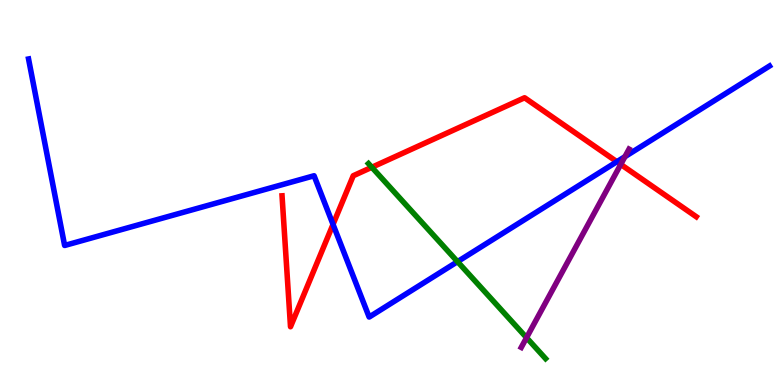[{'lines': ['blue', 'red'], 'intersections': [{'x': 4.3, 'y': 4.17}, {'x': 7.96, 'y': 5.8}]}, {'lines': ['green', 'red'], 'intersections': [{'x': 4.8, 'y': 5.66}]}, {'lines': ['purple', 'red'], 'intersections': [{'x': 8.01, 'y': 5.73}]}, {'lines': ['blue', 'green'], 'intersections': [{'x': 5.9, 'y': 3.2}]}, {'lines': ['blue', 'purple'], 'intersections': [{'x': 8.06, 'y': 5.93}]}, {'lines': ['green', 'purple'], 'intersections': [{'x': 6.79, 'y': 1.23}]}]